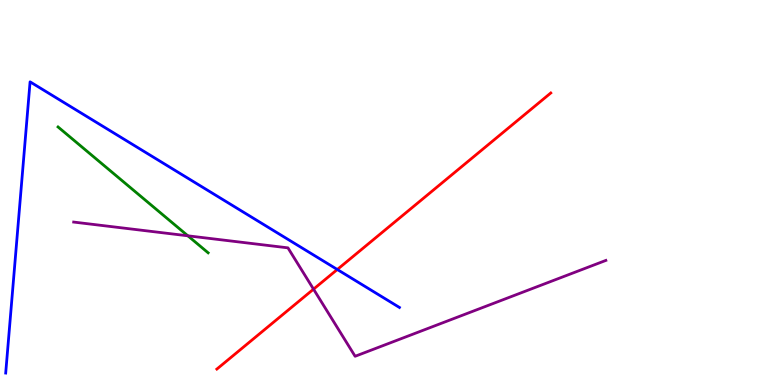[{'lines': ['blue', 'red'], 'intersections': [{'x': 4.35, 'y': 3.0}]}, {'lines': ['green', 'red'], 'intersections': []}, {'lines': ['purple', 'red'], 'intersections': [{'x': 4.05, 'y': 2.49}]}, {'lines': ['blue', 'green'], 'intersections': []}, {'lines': ['blue', 'purple'], 'intersections': []}, {'lines': ['green', 'purple'], 'intersections': [{'x': 2.42, 'y': 3.88}]}]